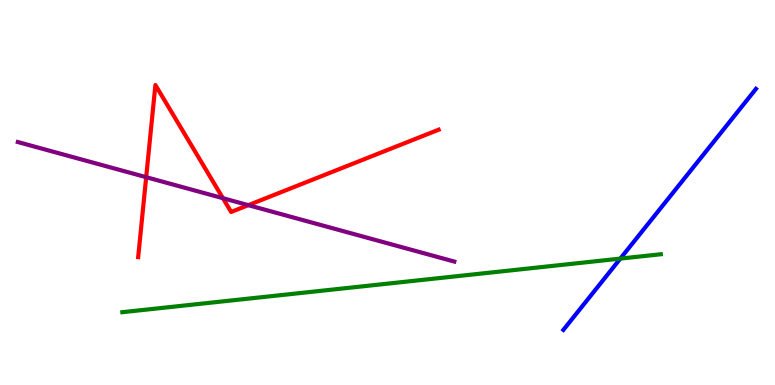[{'lines': ['blue', 'red'], 'intersections': []}, {'lines': ['green', 'red'], 'intersections': []}, {'lines': ['purple', 'red'], 'intersections': [{'x': 1.89, 'y': 5.4}, {'x': 2.88, 'y': 4.85}, {'x': 3.2, 'y': 4.67}]}, {'lines': ['blue', 'green'], 'intersections': [{'x': 8.0, 'y': 3.28}]}, {'lines': ['blue', 'purple'], 'intersections': []}, {'lines': ['green', 'purple'], 'intersections': []}]